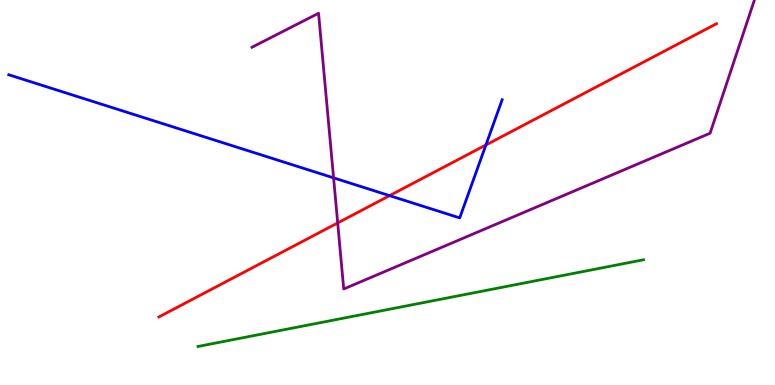[{'lines': ['blue', 'red'], 'intersections': [{'x': 5.03, 'y': 4.92}, {'x': 6.27, 'y': 6.23}]}, {'lines': ['green', 'red'], 'intersections': []}, {'lines': ['purple', 'red'], 'intersections': [{'x': 4.36, 'y': 4.21}]}, {'lines': ['blue', 'green'], 'intersections': []}, {'lines': ['blue', 'purple'], 'intersections': [{'x': 4.3, 'y': 5.38}]}, {'lines': ['green', 'purple'], 'intersections': []}]